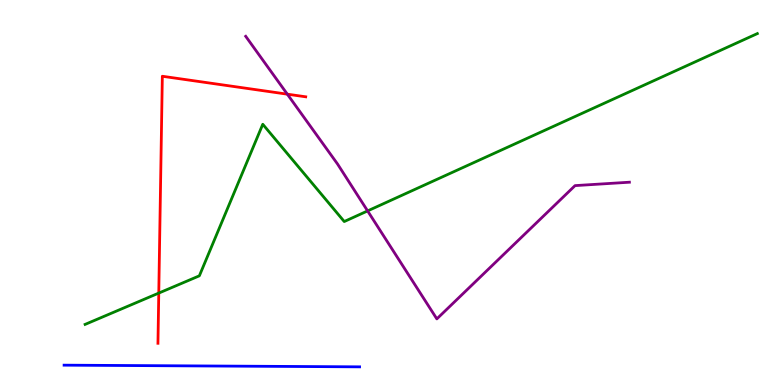[{'lines': ['blue', 'red'], 'intersections': []}, {'lines': ['green', 'red'], 'intersections': [{'x': 2.05, 'y': 2.39}]}, {'lines': ['purple', 'red'], 'intersections': [{'x': 3.71, 'y': 7.55}]}, {'lines': ['blue', 'green'], 'intersections': []}, {'lines': ['blue', 'purple'], 'intersections': []}, {'lines': ['green', 'purple'], 'intersections': [{'x': 4.74, 'y': 4.52}]}]